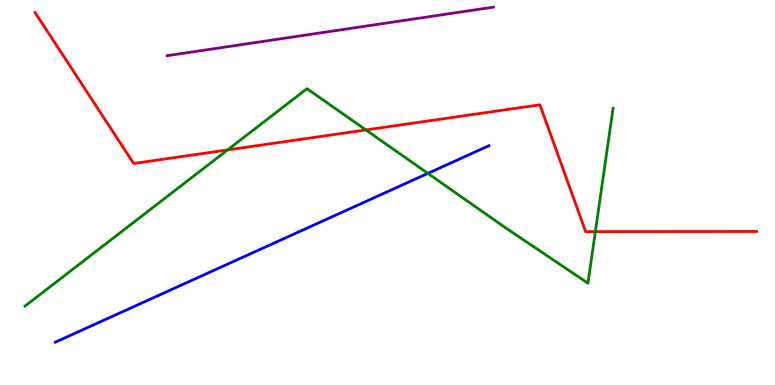[{'lines': ['blue', 'red'], 'intersections': []}, {'lines': ['green', 'red'], 'intersections': [{'x': 2.94, 'y': 6.11}, {'x': 4.72, 'y': 6.62}, {'x': 7.68, 'y': 3.98}]}, {'lines': ['purple', 'red'], 'intersections': []}, {'lines': ['blue', 'green'], 'intersections': [{'x': 5.52, 'y': 5.5}]}, {'lines': ['blue', 'purple'], 'intersections': []}, {'lines': ['green', 'purple'], 'intersections': []}]